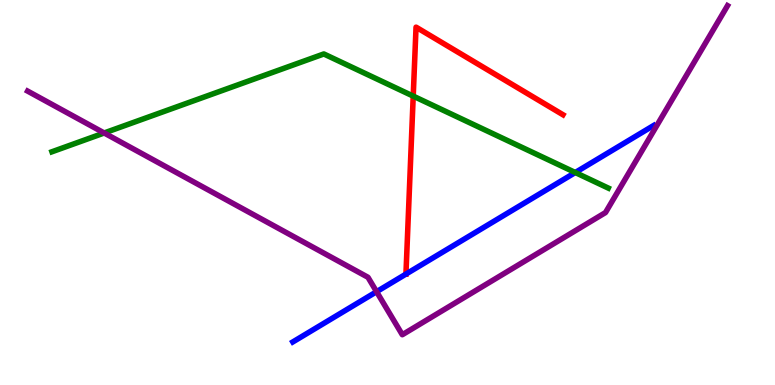[{'lines': ['blue', 'red'], 'intersections': [{'x': 5.24, 'y': 2.88}]}, {'lines': ['green', 'red'], 'intersections': [{'x': 5.33, 'y': 7.5}]}, {'lines': ['purple', 'red'], 'intersections': []}, {'lines': ['blue', 'green'], 'intersections': [{'x': 7.42, 'y': 5.52}]}, {'lines': ['blue', 'purple'], 'intersections': [{'x': 4.86, 'y': 2.42}]}, {'lines': ['green', 'purple'], 'intersections': [{'x': 1.34, 'y': 6.55}]}]